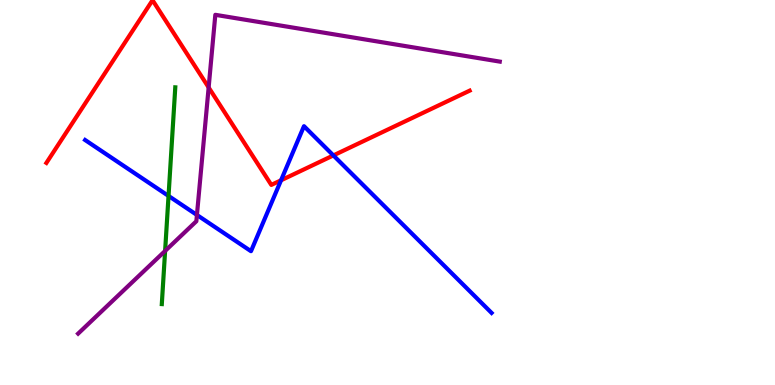[{'lines': ['blue', 'red'], 'intersections': [{'x': 3.63, 'y': 5.32}, {'x': 4.3, 'y': 5.96}]}, {'lines': ['green', 'red'], 'intersections': []}, {'lines': ['purple', 'red'], 'intersections': [{'x': 2.69, 'y': 7.73}]}, {'lines': ['blue', 'green'], 'intersections': [{'x': 2.17, 'y': 4.91}]}, {'lines': ['blue', 'purple'], 'intersections': [{'x': 2.54, 'y': 4.42}]}, {'lines': ['green', 'purple'], 'intersections': [{'x': 2.13, 'y': 3.48}]}]